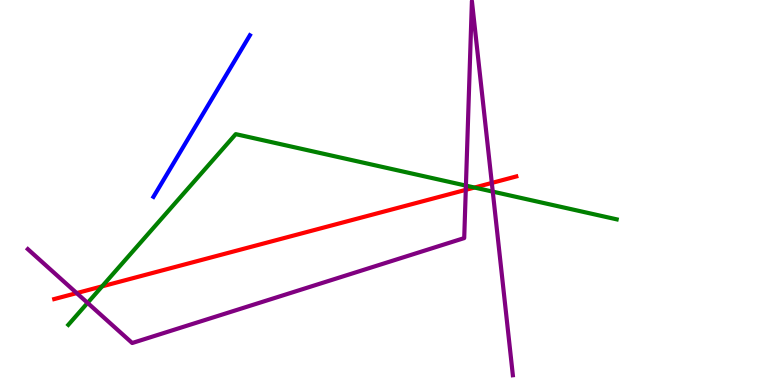[{'lines': ['blue', 'red'], 'intersections': []}, {'lines': ['green', 'red'], 'intersections': [{'x': 1.32, 'y': 2.56}, {'x': 6.12, 'y': 5.13}]}, {'lines': ['purple', 'red'], 'intersections': [{'x': 0.99, 'y': 2.39}, {'x': 6.01, 'y': 5.07}, {'x': 6.35, 'y': 5.25}]}, {'lines': ['blue', 'green'], 'intersections': []}, {'lines': ['blue', 'purple'], 'intersections': []}, {'lines': ['green', 'purple'], 'intersections': [{'x': 1.13, 'y': 2.13}, {'x': 6.01, 'y': 5.18}, {'x': 6.36, 'y': 5.02}]}]